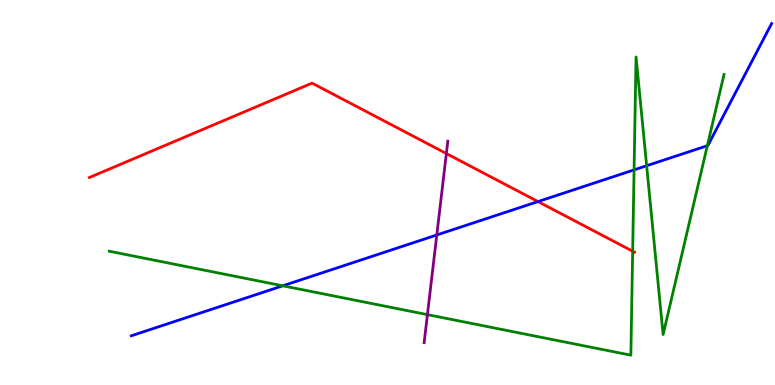[{'lines': ['blue', 'red'], 'intersections': [{'x': 6.94, 'y': 4.76}]}, {'lines': ['green', 'red'], 'intersections': [{'x': 8.16, 'y': 3.47}]}, {'lines': ['purple', 'red'], 'intersections': [{'x': 5.76, 'y': 6.01}]}, {'lines': ['blue', 'green'], 'intersections': [{'x': 3.65, 'y': 2.58}, {'x': 8.18, 'y': 5.59}, {'x': 8.34, 'y': 5.7}, {'x': 9.13, 'y': 6.22}]}, {'lines': ['blue', 'purple'], 'intersections': [{'x': 5.64, 'y': 3.9}]}, {'lines': ['green', 'purple'], 'intersections': [{'x': 5.52, 'y': 1.83}]}]